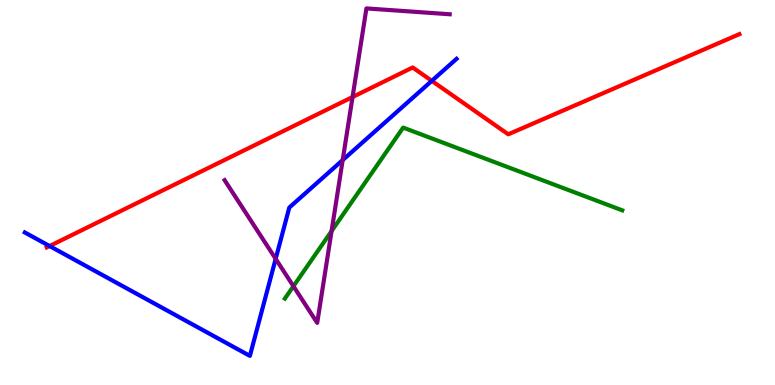[{'lines': ['blue', 'red'], 'intersections': [{'x': 0.64, 'y': 3.61}, {'x': 5.57, 'y': 7.9}]}, {'lines': ['green', 'red'], 'intersections': []}, {'lines': ['purple', 'red'], 'intersections': [{'x': 4.55, 'y': 7.48}]}, {'lines': ['blue', 'green'], 'intersections': []}, {'lines': ['blue', 'purple'], 'intersections': [{'x': 3.56, 'y': 3.28}, {'x': 4.42, 'y': 5.84}]}, {'lines': ['green', 'purple'], 'intersections': [{'x': 3.79, 'y': 2.57}, {'x': 4.28, 'y': 4.0}]}]